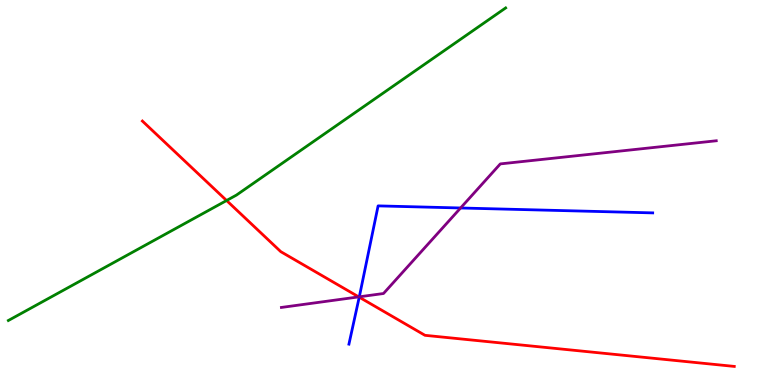[{'lines': ['blue', 'red'], 'intersections': [{'x': 4.64, 'y': 2.28}]}, {'lines': ['green', 'red'], 'intersections': [{'x': 2.92, 'y': 4.79}]}, {'lines': ['purple', 'red'], 'intersections': [{'x': 4.63, 'y': 2.29}]}, {'lines': ['blue', 'green'], 'intersections': []}, {'lines': ['blue', 'purple'], 'intersections': [{'x': 4.64, 'y': 2.29}, {'x': 5.94, 'y': 4.6}]}, {'lines': ['green', 'purple'], 'intersections': []}]